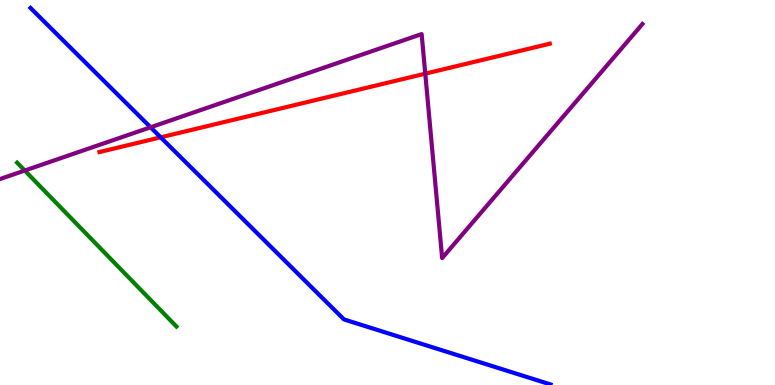[{'lines': ['blue', 'red'], 'intersections': [{'x': 2.07, 'y': 6.43}]}, {'lines': ['green', 'red'], 'intersections': []}, {'lines': ['purple', 'red'], 'intersections': [{'x': 5.49, 'y': 8.09}]}, {'lines': ['blue', 'green'], 'intersections': []}, {'lines': ['blue', 'purple'], 'intersections': [{'x': 1.94, 'y': 6.69}]}, {'lines': ['green', 'purple'], 'intersections': [{'x': 0.319, 'y': 5.57}]}]